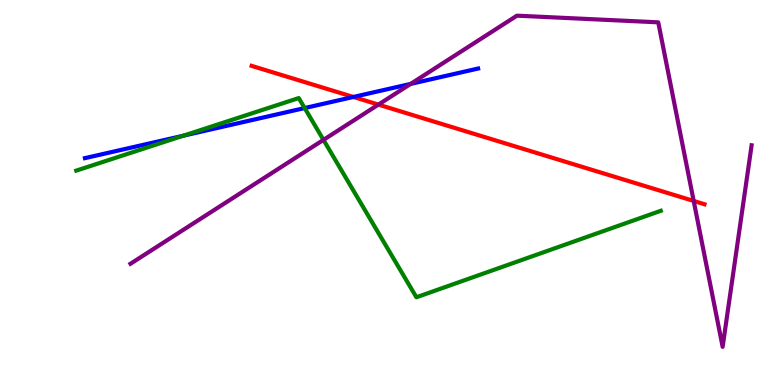[{'lines': ['blue', 'red'], 'intersections': [{'x': 4.56, 'y': 7.48}]}, {'lines': ['green', 'red'], 'intersections': []}, {'lines': ['purple', 'red'], 'intersections': [{'x': 4.88, 'y': 7.28}, {'x': 8.95, 'y': 4.78}]}, {'lines': ['blue', 'green'], 'intersections': [{'x': 2.37, 'y': 6.48}, {'x': 3.93, 'y': 7.19}]}, {'lines': ['blue', 'purple'], 'intersections': [{'x': 5.3, 'y': 7.82}]}, {'lines': ['green', 'purple'], 'intersections': [{'x': 4.17, 'y': 6.37}]}]